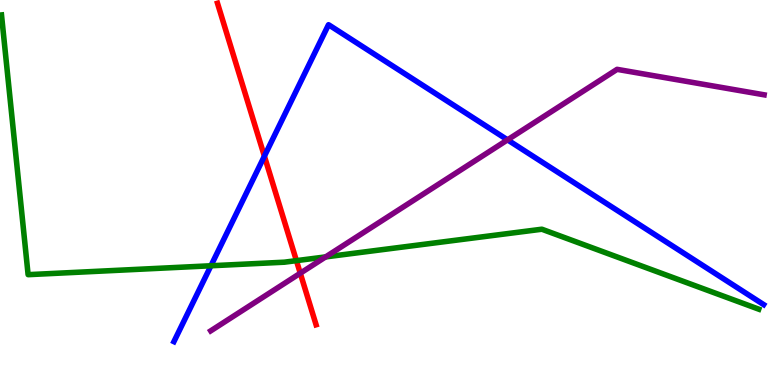[{'lines': ['blue', 'red'], 'intersections': [{'x': 3.41, 'y': 5.94}]}, {'lines': ['green', 'red'], 'intersections': [{'x': 3.82, 'y': 3.23}]}, {'lines': ['purple', 'red'], 'intersections': [{'x': 3.87, 'y': 2.9}]}, {'lines': ['blue', 'green'], 'intersections': [{'x': 2.72, 'y': 3.1}]}, {'lines': ['blue', 'purple'], 'intersections': [{'x': 6.55, 'y': 6.37}]}, {'lines': ['green', 'purple'], 'intersections': [{'x': 4.2, 'y': 3.33}]}]